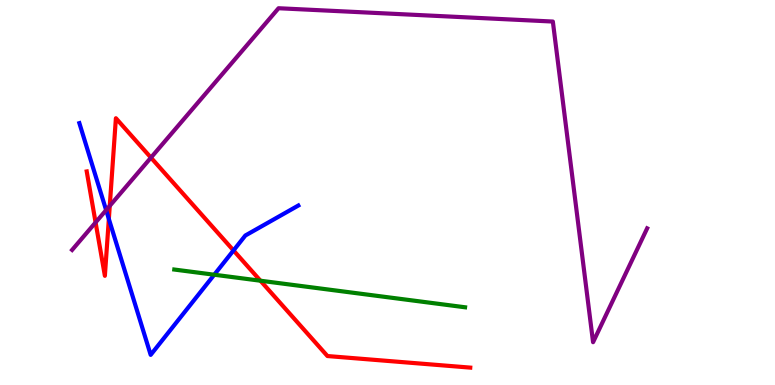[{'lines': ['blue', 'red'], 'intersections': [{'x': 1.4, 'y': 4.31}, {'x': 3.01, 'y': 3.5}]}, {'lines': ['green', 'red'], 'intersections': [{'x': 3.36, 'y': 2.71}]}, {'lines': ['purple', 'red'], 'intersections': [{'x': 1.23, 'y': 4.22}, {'x': 1.42, 'y': 4.65}, {'x': 1.95, 'y': 5.91}]}, {'lines': ['blue', 'green'], 'intersections': [{'x': 2.76, 'y': 2.86}]}, {'lines': ['blue', 'purple'], 'intersections': [{'x': 1.37, 'y': 4.54}]}, {'lines': ['green', 'purple'], 'intersections': []}]